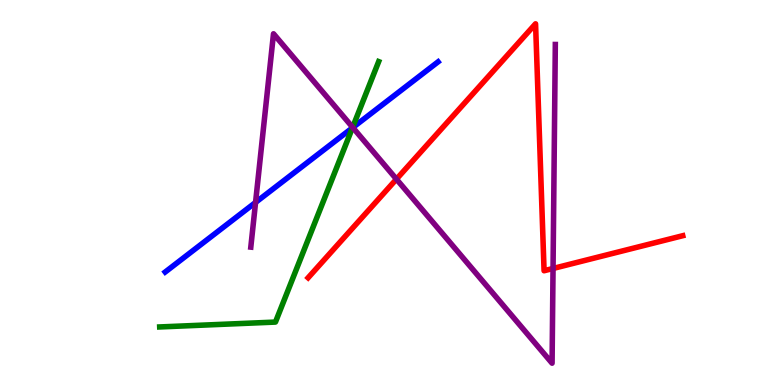[{'lines': ['blue', 'red'], 'intersections': []}, {'lines': ['green', 'red'], 'intersections': []}, {'lines': ['purple', 'red'], 'intersections': [{'x': 5.12, 'y': 5.35}, {'x': 7.14, 'y': 3.03}]}, {'lines': ['blue', 'green'], 'intersections': [{'x': 4.55, 'y': 6.68}]}, {'lines': ['blue', 'purple'], 'intersections': [{'x': 3.3, 'y': 4.74}, {'x': 4.55, 'y': 6.69}]}, {'lines': ['green', 'purple'], 'intersections': [{'x': 4.55, 'y': 6.69}]}]